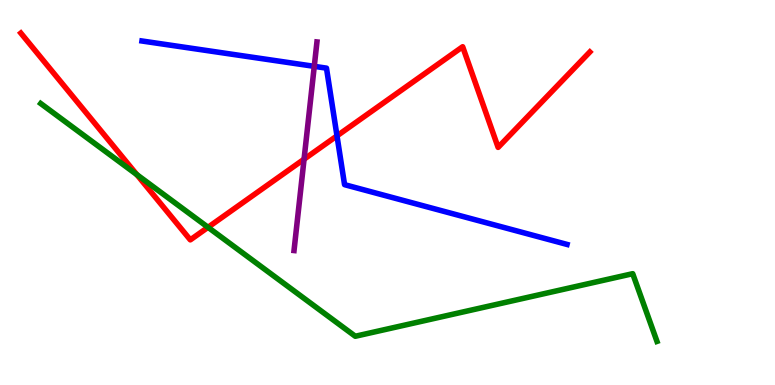[{'lines': ['blue', 'red'], 'intersections': [{'x': 4.35, 'y': 6.47}]}, {'lines': ['green', 'red'], 'intersections': [{'x': 1.77, 'y': 5.46}, {'x': 2.68, 'y': 4.1}]}, {'lines': ['purple', 'red'], 'intersections': [{'x': 3.92, 'y': 5.86}]}, {'lines': ['blue', 'green'], 'intersections': []}, {'lines': ['blue', 'purple'], 'intersections': [{'x': 4.06, 'y': 8.28}]}, {'lines': ['green', 'purple'], 'intersections': []}]